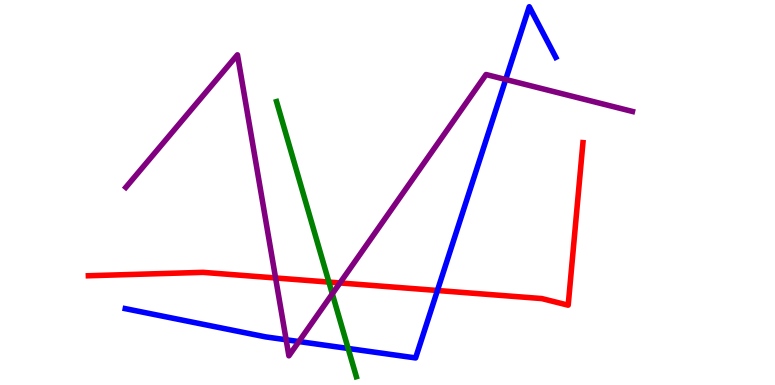[{'lines': ['blue', 'red'], 'intersections': [{'x': 5.64, 'y': 2.45}]}, {'lines': ['green', 'red'], 'intersections': [{'x': 4.24, 'y': 2.67}]}, {'lines': ['purple', 'red'], 'intersections': [{'x': 3.56, 'y': 2.78}, {'x': 4.39, 'y': 2.65}]}, {'lines': ['blue', 'green'], 'intersections': [{'x': 4.49, 'y': 0.949}]}, {'lines': ['blue', 'purple'], 'intersections': [{'x': 3.69, 'y': 1.18}, {'x': 3.86, 'y': 1.13}, {'x': 6.53, 'y': 7.94}]}, {'lines': ['green', 'purple'], 'intersections': [{'x': 4.29, 'y': 2.37}]}]